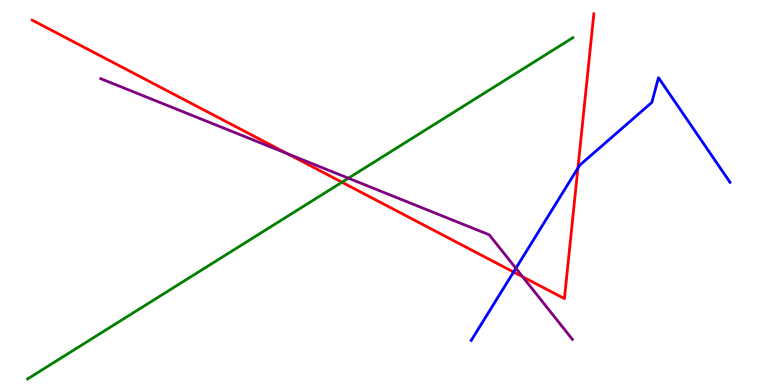[{'lines': ['blue', 'red'], 'intersections': [{'x': 6.63, 'y': 2.93}, {'x': 7.46, 'y': 5.63}]}, {'lines': ['green', 'red'], 'intersections': [{'x': 4.41, 'y': 5.27}]}, {'lines': ['purple', 'red'], 'intersections': [{'x': 3.71, 'y': 6.01}, {'x': 6.74, 'y': 2.81}]}, {'lines': ['blue', 'green'], 'intersections': []}, {'lines': ['blue', 'purple'], 'intersections': [{'x': 6.66, 'y': 3.03}]}, {'lines': ['green', 'purple'], 'intersections': [{'x': 4.5, 'y': 5.37}]}]